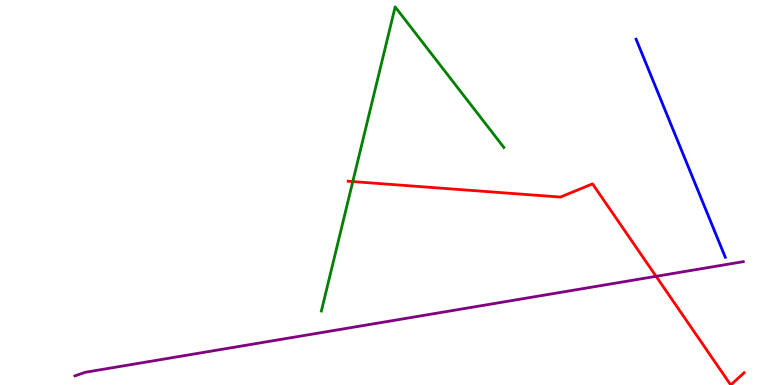[{'lines': ['blue', 'red'], 'intersections': []}, {'lines': ['green', 'red'], 'intersections': [{'x': 4.55, 'y': 5.28}]}, {'lines': ['purple', 'red'], 'intersections': [{'x': 8.47, 'y': 2.82}]}, {'lines': ['blue', 'green'], 'intersections': []}, {'lines': ['blue', 'purple'], 'intersections': []}, {'lines': ['green', 'purple'], 'intersections': []}]